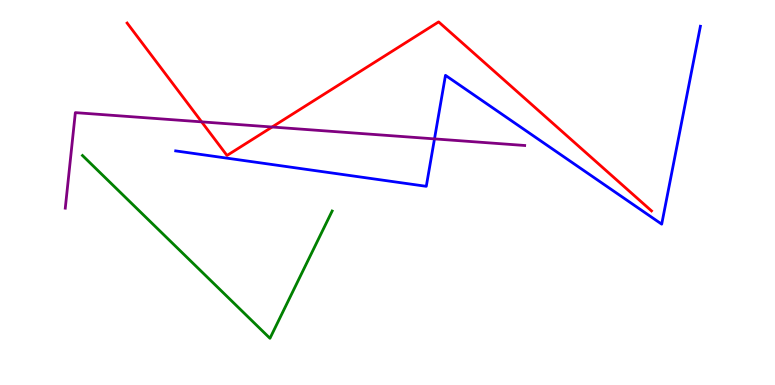[{'lines': ['blue', 'red'], 'intersections': []}, {'lines': ['green', 'red'], 'intersections': []}, {'lines': ['purple', 'red'], 'intersections': [{'x': 2.6, 'y': 6.83}, {'x': 3.51, 'y': 6.7}]}, {'lines': ['blue', 'green'], 'intersections': []}, {'lines': ['blue', 'purple'], 'intersections': [{'x': 5.61, 'y': 6.39}]}, {'lines': ['green', 'purple'], 'intersections': []}]